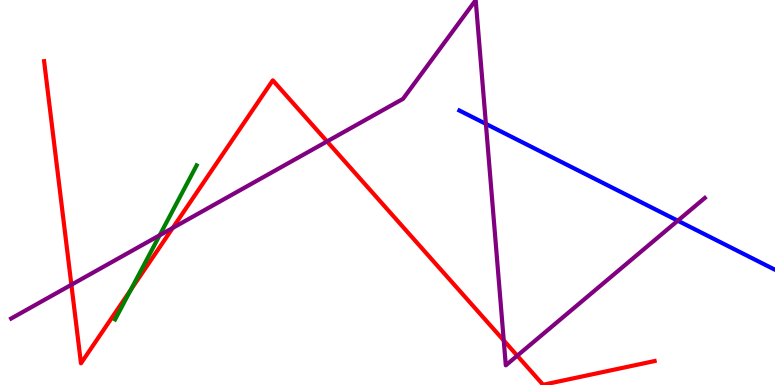[{'lines': ['blue', 'red'], 'intersections': []}, {'lines': ['green', 'red'], 'intersections': [{'x': 1.69, 'y': 2.47}]}, {'lines': ['purple', 'red'], 'intersections': [{'x': 0.921, 'y': 2.6}, {'x': 2.23, 'y': 4.08}, {'x': 4.22, 'y': 6.33}, {'x': 6.5, 'y': 1.16}, {'x': 6.67, 'y': 0.761}]}, {'lines': ['blue', 'green'], 'intersections': []}, {'lines': ['blue', 'purple'], 'intersections': [{'x': 6.27, 'y': 6.78}, {'x': 8.75, 'y': 4.27}]}, {'lines': ['green', 'purple'], 'intersections': [{'x': 2.06, 'y': 3.89}]}]